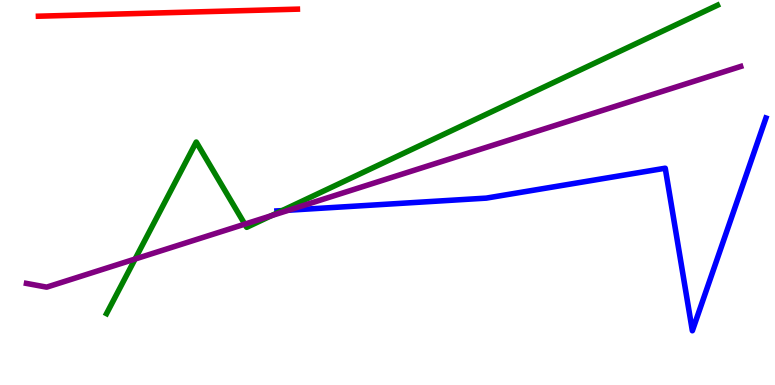[{'lines': ['blue', 'red'], 'intersections': []}, {'lines': ['green', 'red'], 'intersections': []}, {'lines': ['purple', 'red'], 'intersections': []}, {'lines': ['blue', 'green'], 'intersections': [{'x': 3.64, 'y': 4.53}]}, {'lines': ['blue', 'purple'], 'intersections': [{'x': 3.72, 'y': 4.54}]}, {'lines': ['green', 'purple'], 'intersections': [{'x': 1.74, 'y': 3.27}, {'x': 3.16, 'y': 4.18}, {'x': 3.5, 'y': 4.4}]}]